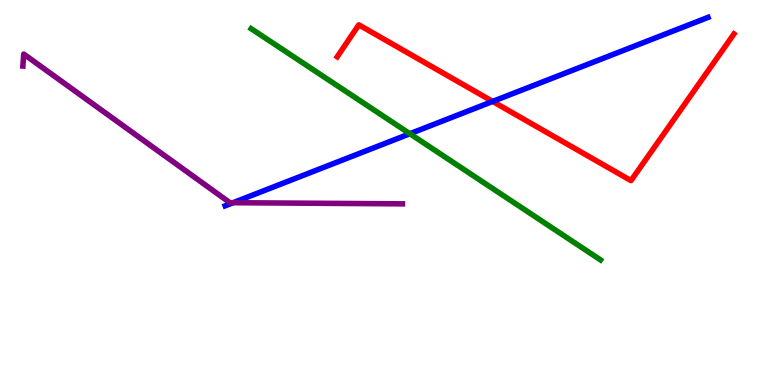[{'lines': ['blue', 'red'], 'intersections': [{'x': 6.36, 'y': 7.37}]}, {'lines': ['green', 'red'], 'intersections': []}, {'lines': ['purple', 'red'], 'intersections': []}, {'lines': ['blue', 'green'], 'intersections': [{'x': 5.29, 'y': 6.53}]}, {'lines': ['blue', 'purple'], 'intersections': [{'x': 3.01, 'y': 4.73}]}, {'lines': ['green', 'purple'], 'intersections': []}]